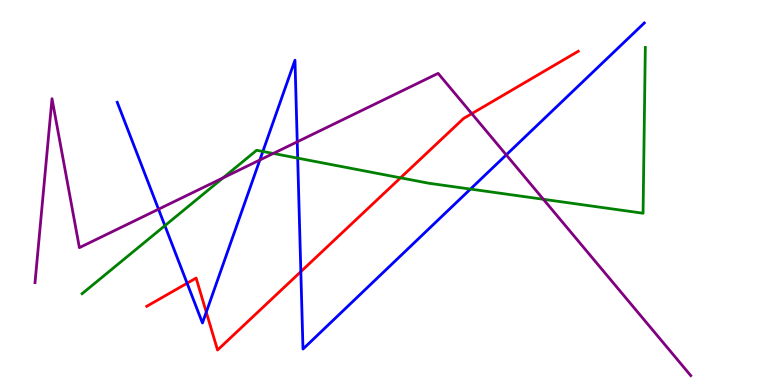[{'lines': ['blue', 'red'], 'intersections': [{'x': 2.41, 'y': 2.64}, {'x': 2.66, 'y': 1.89}, {'x': 3.88, 'y': 2.94}]}, {'lines': ['green', 'red'], 'intersections': [{'x': 5.17, 'y': 5.38}]}, {'lines': ['purple', 'red'], 'intersections': [{'x': 6.09, 'y': 7.05}]}, {'lines': ['blue', 'green'], 'intersections': [{'x': 2.13, 'y': 4.14}, {'x': 3.39, 'y': 6.07}, {'x': 3.84, 'y': 5.89}, {'x': 6.07, 'y': 5.09}]}, {'lines': ['blue', 'purple'], 'intersections': [{'x': 2.05, 'y': 4.57}, {'x': 3.35, 'y': 5.84}, {'x': 3.84, 'y': 6.32}, {'x': 6.53, 'y': 5.98}]}, {'lines': ['green', 'purple'], 'intersections': [{'x': 2.88, 'y': 5.38}, {'x': 3.53, 'y': 6.01}, {'x': 7.01, 'y': 4.82}]}]